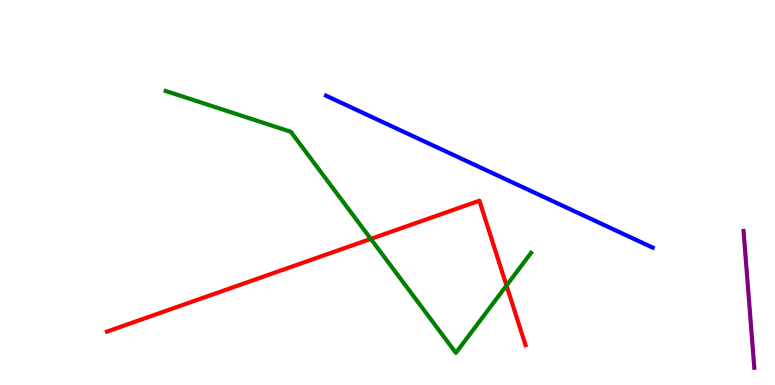[{'lines': ['blue', 'red'], 'intersections': []}, {'lines': ['green', 'red'], 'intersections': [{'x': 4.78, 'y': 3.79}, {'x': 6.54, 'y': 2.58}]}, {'lines': ['purple', 'red'], 'intersections': []}, {'lines': ['blue', 'green'], 'intersections': []}, {'lines': ['blue', 'purple'], 'intersections': []}, {'lines': ['green', 'purple'], 'intersections': []}]